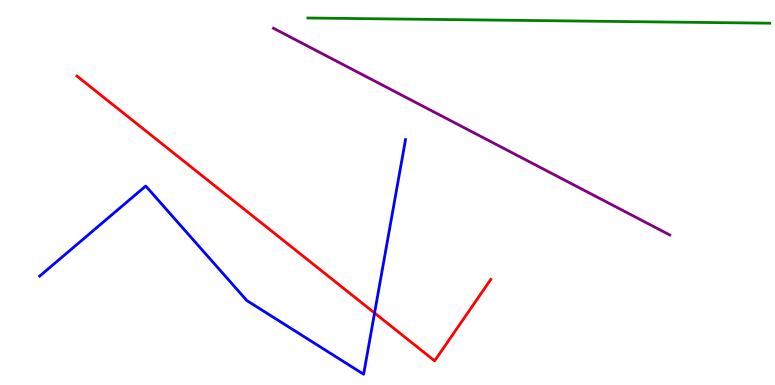[{'lines': ['blue', 'red'], 'intersections': [{'x': 4.83, 'y': 1.87}]}, {'lines': ['green', 'red'], 'intersections': []}, {'lines': ['purple', 'red'], 'intersections': []}, {'lines': ['blue', 'green'], 'intersections': []}, {'lines': ['blue', 'purple'], 'intersections': []}, {'lines': ['green', 'purple'], 'intersections': []}]